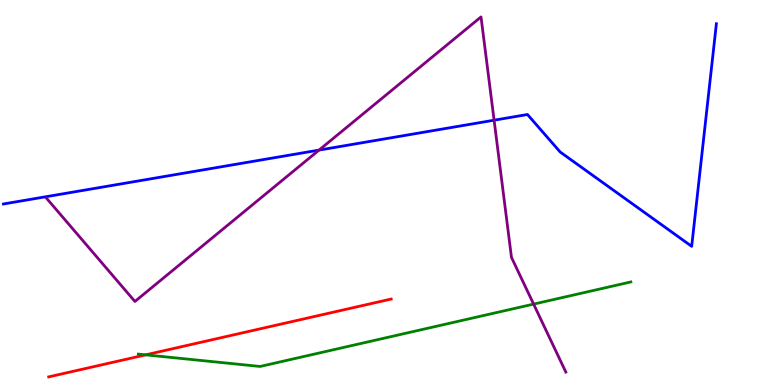[{'lines': ['blue', 'red'], 'intersections': []}, {'lines': ['green', 'red'], 'intersections': [{'x': 1.88, 'y': 0.783}]}, {'lines': ['purple', 'red'], 'intersections': []}, {'lines': ['blue', 'green'], 'intersections': []}, {'lines': ['blue', 'purple'], 'intersections': [{'x': 4.12, 'y': 6.1}, {'x': 6.38, 'y': 6.88}]}, {'lines': ['green', 'purple'], 'intersections': [{'x': 6.89, 'y': 2.1}]}]